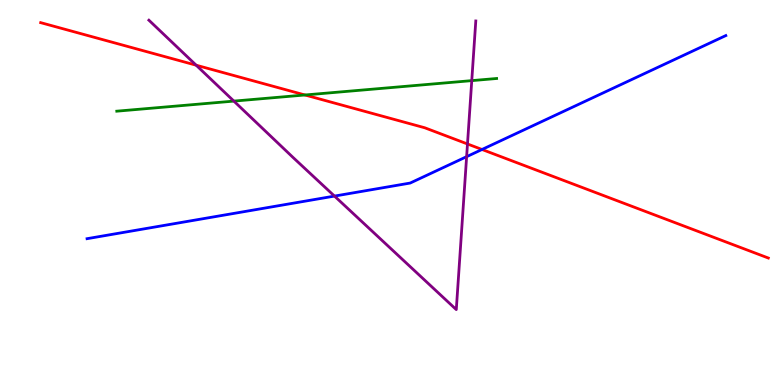[{'lines': ['blue', 'red'], 'intersections': [{'x': 6.22, 'y': 6.12}]}, {'lines': ['green', 'red'], 'intersections': [{'x': 3.94, 'y': 7.53}]}, {'lines': ['purple', 'red'], 'intersections': [{'x': 2.53, 'y': 8.31}, {'x': 6.03, 'y': 6.26}]}, {'lines': ['blue', 'green'], 'intersections': []}, {'lines': ['blue', 'purple'], 'intersections': [{'x': 4.32, 'y': 4.91}, {'x': 6.02, 'y': 5.93}]}, {'lines': ['green', 'purple'], 'intersections': [{'x': 3.02, 'y': 7.37}, {'x': 6.09, 'y': 7.91}]}]